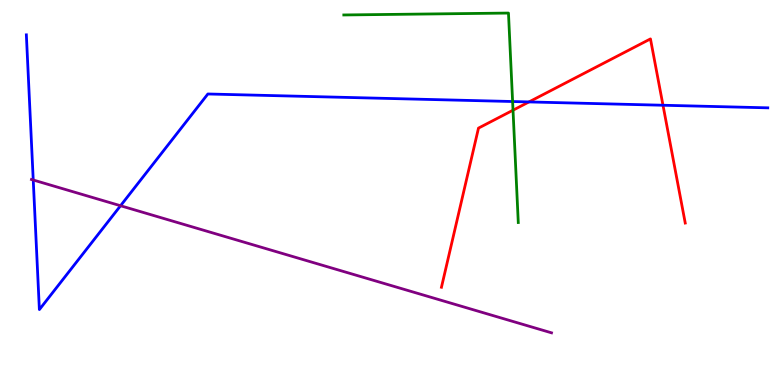[{'lines': ['blue', 'red'], 'intersections': [{'x': 6.83, 'y': 7.35}, {'x': 8.55, 'y': 7.27}]}, {'lines': ['green', 'red'], 'intersections': [{'x': 6.62, 'y': 7.14}]}, {'lines': ['purple', 'red'], 'intersections': []}, {'lines': ['blue', 'green'], 'intersections': [{'x': 6.61, 'y': 7.36}]}, {'lines': ['blue', 'purple'], 'intersections': [{'x': 0.429, 'y': 5.32}, {'x': 1.56, 'y': 4.66}]}, {'lines': ['green', 'purple'], 'intersections': []}]